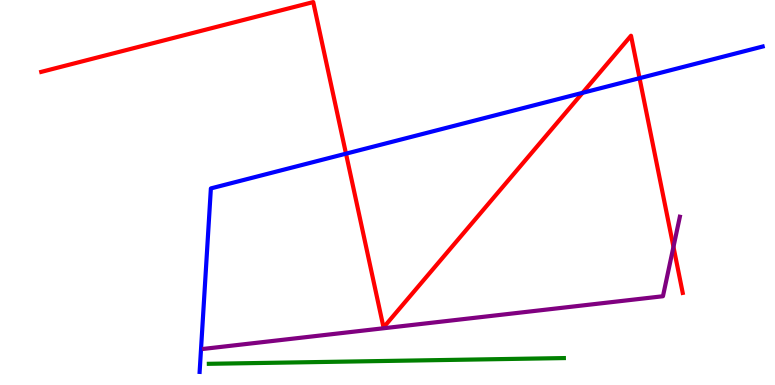[{'lines': ['blue', 'red'], 'intersections': [{'x': 4.46, 'y': 6.01}, {'x': 7.52, 'y': 7.59}, {'x': 8.25, 'y': 7.97}]}, {'lines': ['green', 'red'], 'intersections': []}, {'lines': ['purple', 'red'], 'intersections': [{'x': 8.69, 'y': 3.59}]}, {'lines': ['blue', 'green'], 'intersections': []}, {'lines': ['blue', 'purple'], 'intersections': []}, {'lines': ['green', 'purple'], 'intersections': []}]